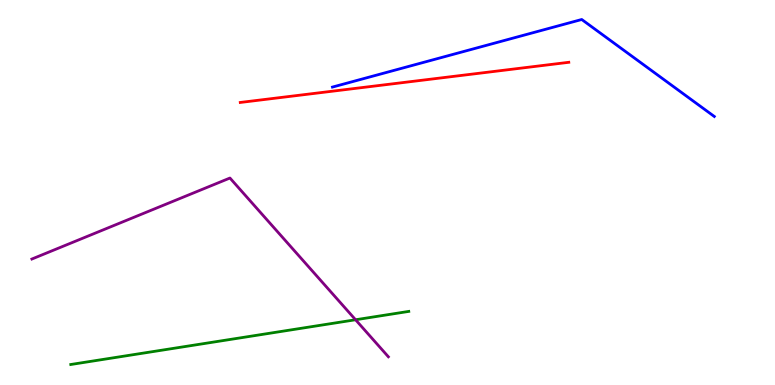[{'lines': ['blue', 'red'], 'intersections': []}, {'lines': ['green', 'red'], 'intersections': []}, {'lines': ['purple', 'red'], 'intersections': []}, {'lines': ['blue', 'green'], 'intersections': []}, {'lines': ['blue', 'purple'], 'intersections': []}, {'lines': ['green', 'purple'], 'intersections': [{'x': 4.59, 'y': 1.69}]}]